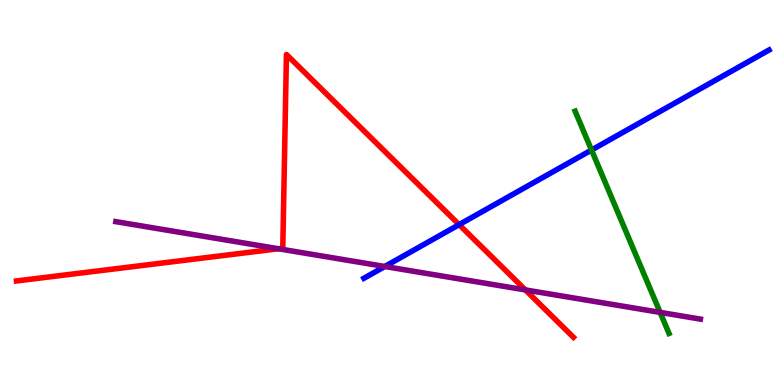[{'lines': ['blue', 'red'], 'intersections': [{'x': 5.92, 'y': 4.17}]}, {'lines': ['green', 'red'], 'intersections': []}, {'lines': ['purple', 'red'], 'intersections': [{'x': 3.59, 'y': 3.54}, {'x': 6.78, 'y': 2.47}]}, {'lines': ['blue', 'green'], 'intersections': [{'x': 7.63, 'y': 6.1}]}, {'lines': ['blue', 'purple'], 'intersections': [{'x': 4.97, 'y': 3.08}]}, {'lines': ['green', 'purple'], 'intersections': [{'x': 8.52, 'y': 1.89}]}]